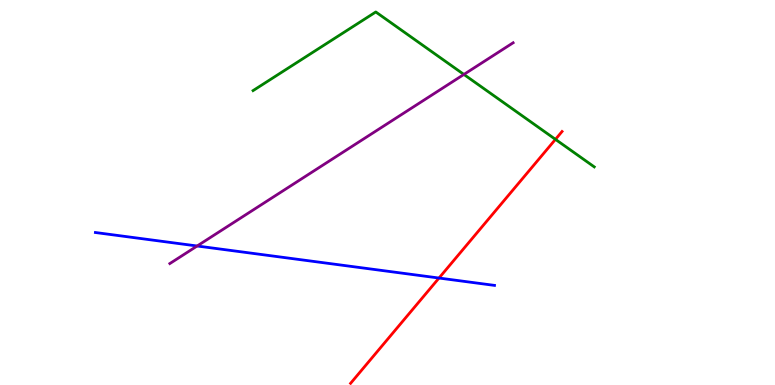[{'lines': ['blue', 'red'], 'intersections': [{'x': 5.66, 'y': 2.78}]}, {'lines': ['green', 'red'], 'intersections': [{'x': 7.17, 'y': 6.38}]}, {'lines': ['purple', 'red'], 'intersections': []}, {'lines': ['blue', 'green'], 'intersections': []}, {'lines': ['blue', 'purple'], 'intersections': [{'x': 2.54, 'y': 3.61}]}, {'lines': ['green', 'purple'], 'intersections': [{'x': 5.99, 'y': 8.07}]}]